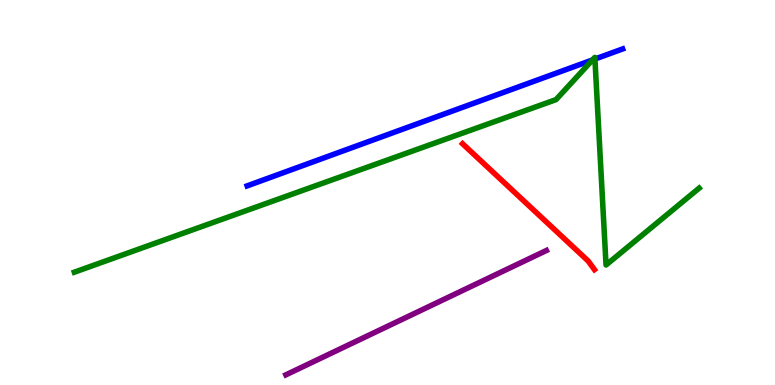[{'lines': ['blue', 'red'], 'intersections': []}, {'lines': ['green', 'red'], 'intersections': []}, {'lines': ['purple', 'red'], 'intersections': []}, {'lines': ['blue', 'green'], 'intersections': [{'x': 7.65, 'y': 8.44}, {'x': 7.68, 'y': 8.47}]}, {'lines': ['blue', 'purple'], 'intersections': []}, {'lines': ['green', 'purple'], 'intersections': []}]